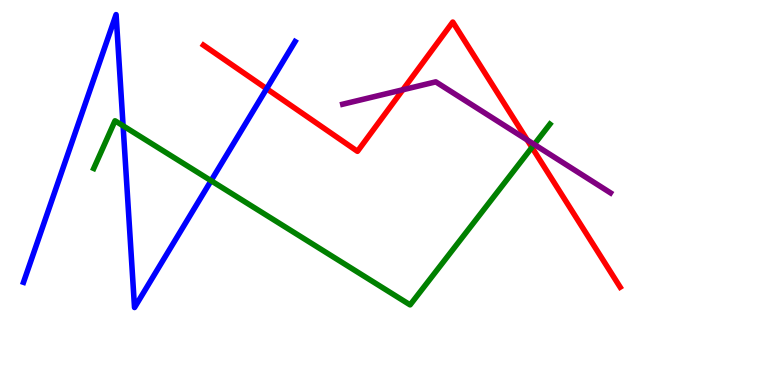[{'lines': ['blue', 'red'], 'intersections': [{'x': 3.44, 'y': 7.7}]}, {'lines': ['green', 'red'], 'intersections': [{'x': 6.86, 'y': 6.17}]}, {'lines': ['purple', 'red'], 'intersections': [{'x': 5.2, 'y': 7.67}, {'x': 6.8, 'y': 6.36}]}, {'lines': ['blue', 'green'], 'intersections': [{'x': 1.59, 'y': 6.73}, {'x': 2.72, 'y': 5.31}]}, {'lines': ['blue', 'purple'], 'intersections': []}, {'lines': ['green', 'purple'], 'intersections': [{'x': 6.89, 'y': 6.25}]}]